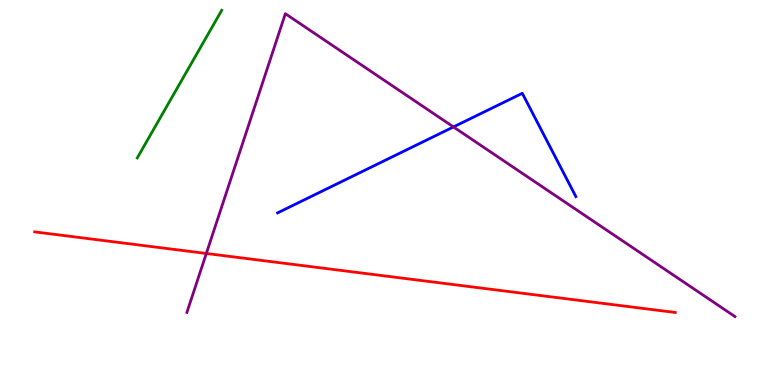[{'lines': ['blue', 'red'], 'intersections': []}, {'lines': ['green', 'red'], 'intersections': []}, {'lines': ['purple', 'red'], 'intersections': [{'x': 2.66, 'y': 3.42}]}, {'lines': ['blue', 'green'], 'intersections': []}, {'lines': ['blue', 'purple'], 'intersections': [{'x': 5.85, 'y': 6.7}]}, {'lines': ['green', 'purple'], 'intersections': []}]